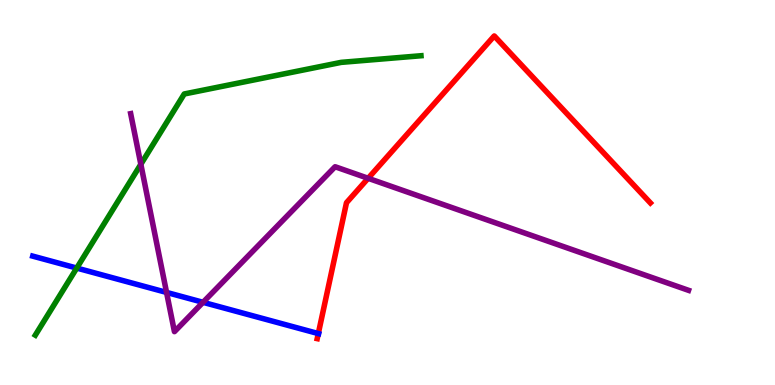[{'lines': ['blue', 'red'], 'intersections': [{'x': 4.11, 'y': 1.34}]}, {'lines': ['green', 'red'], 'intersections': []}, {'lines': ['purple', 'red'], 'intersections': [{'x': 4.75, 'y': 5.37}]}, {'lines': ['blue', 'green'], 'intersections': [{'x': 0.99, 'y': 3.04}]}, {'lines': ['blue', 'purple'], 'intersections': [{'x': 2.15, 'y': 2.4}, {'x': 2.62, 'y': 2.15}]}, {'lines': ['green', 'purple'], 'intersections': [{'x': 1.82, 'y': 5.73}]}]